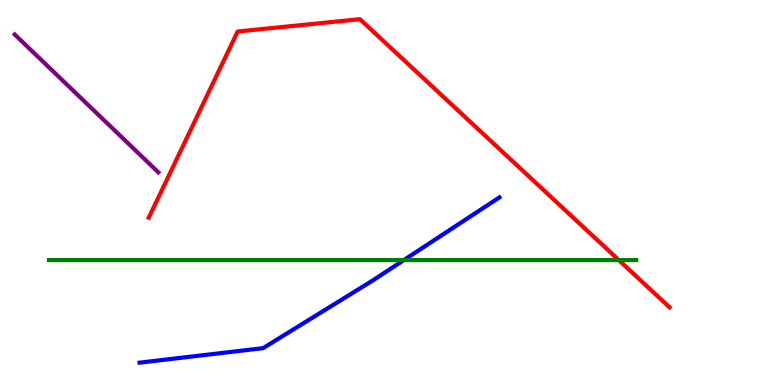[{'lines': ['blue', 'red'], 'intersections': []}, {'lines': ['green', 'red'], 'intersections': [{'x': 7.98, 'y': 3.24}]}, {'lines': ['purple', 'red'], 'intersections': []}, {'lines': ['blue', 'green'], 'intersections': [{'x': 5.21, 'y': 3.24}]}, {'lines': ['blue', 'purple'], 'intersections': []}, {'lines': ['green', 'purple'], 'intersections': []}]